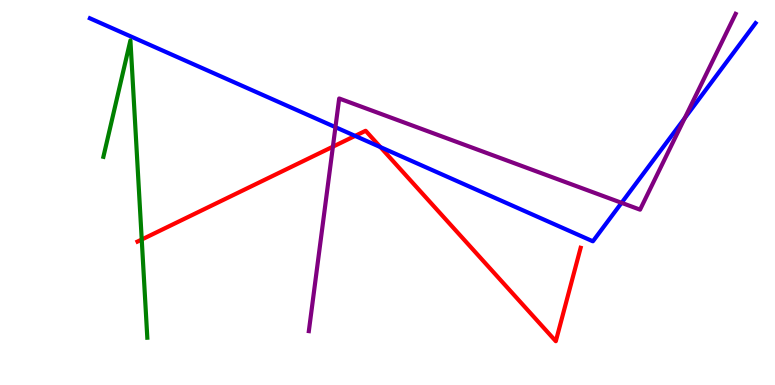[{'lines': ['blue', 'red'], 'intersections': [{'x': 4.58, 'y': 6.47}, {'x': 4.91, 'y': 6.18}]}, {'lines': ['green', 'red'], 'intersections': [{'x': 1.83, 'y': 3.78}]}, {'lines': ['purple', 'red'], 'intersections': [{'x': 4.3, 'y': 6.19}]}, {'lines': ['blue', 'green'], 'intersections': []}, {'lines': ['blue', 'purple'], 'intersections': [{'x': 4.33, 'y': 6.7}, {'x': 8.02, 'y': 4.73}, {'x': 8.84, 'y': 6.93}]}, {'lines': ['green', 'purple'], 'intersections': []}]